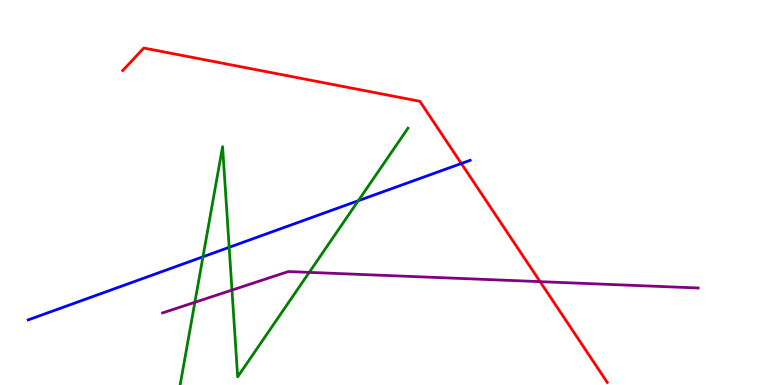[{'lines': ['blue', 'red'], 'intersections': [{'x': 5.95, 'y': 5.75}]}, {'lines': ['green', 'red'], 'intersections': []}, {'lines': ['purple', 'red'], 'intersections': [{'x': 6.97, 'y': 2.68}]}, {'lines': ['blue', 'green'], 'intersections': [{'x': 2.62, 'y': 3.33}, {'x': 2.96, 'y': 3.58}, {'x': 4.62, 'y': 4.79}]}, {'lines': ['blue', 'purple'], 'intersections': []}, {'lines': ['green', 'purple'], 'intersections': [{'x': 2.51, 'y': 2.15}, {'x': 2.99, 'y': 2.47}, {'x': 3.99, 'y': 2.93}]}]